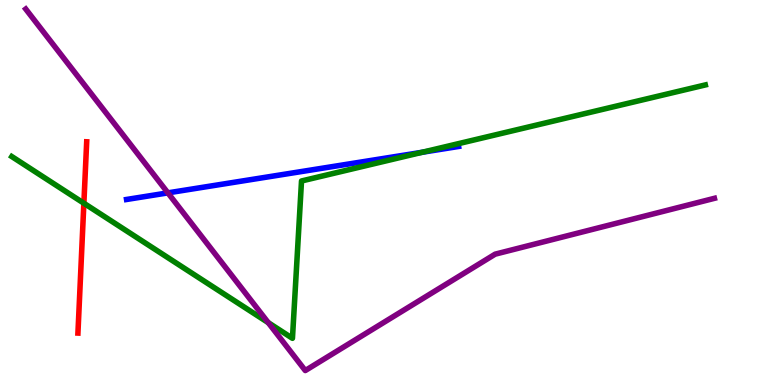[{'lines': ['blue', 'red'], 'intersections': []}, {'lines': ['green', 'red'], 'intersections': [{'x': 1.08, 'y': 4.72}]}, {'lines': ['purple', 'red'], 'intersections': []}, {'lines': ['blue', 'green'], 'intersections': [{'x': 5.45, 'y': 6.05}]}, {'lines': ['blue', 'purple'], 'intersections': [{'x': 2.17, 'y': 4.99}]}, {'lines': ['green', 'purple'], 'intersections': [{'x': 3.46, 'y': 1.62}]}]